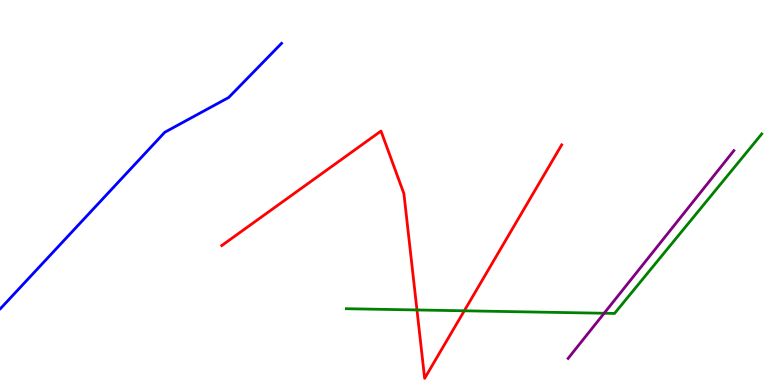[{'lines': ['blue', 'red'], 'intersections': []}, {'lines': ['green', 'red'], 'intersections': [{'x': 5.38, 'y': 1.95}, {'x': 5.99, 'y': 1.93}]}, {'lines': ['purple', 'red'], 'intersections': []}, {'lines': ['blue', 'green'], 'intersections': []}, {'lines': ['blue', 'purple'], 'intersections': []}, {'lines': ['green', 'purple'], 'intersections': [{'x': 7.8, 'y': 1.86}]}]